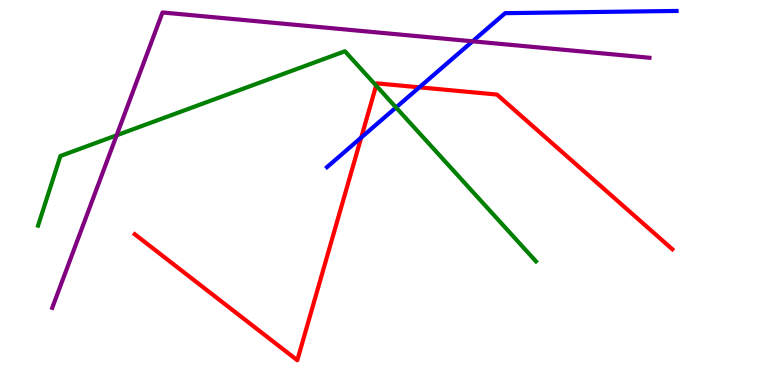[{'lines': ['blue', 'red'], 'intersections': [{'x': 4.66, 'y': 6.43}, {'x': 5.41, 'y': 7.73}]}, {'lines': ['green', 'red'], 'intersections': [{'x': 4.85, 'y': 7.78}]}, {'lines': ['purple', 'red'], 'intersections': []}, {'lines': ['blue', 'green'], 'intersections': [{'x': 5.11, 'y': 7.21}]}, {'lines': ['blue', 'purple'], 'intersections': [{'x': 6.1, 'y': 8.93}]}, {'lines': ['green', 'purple'], 'intersections': [{'x': 1.51, 'y': 6.49}]}]